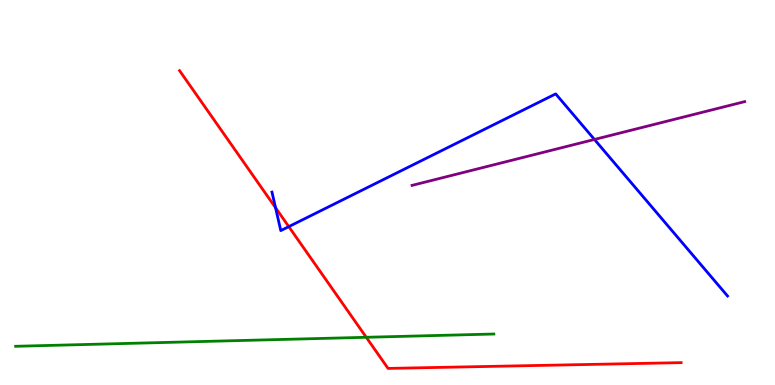[{'lines': ['blue', 'red'], 'intersections': [{'x': 3.56, 'y': 4.6}, {'x': 3.73, 'y': 4.11}]}, {'lines': ['green', 'red'], 'intersections': [{'x': 4.73, 'y': 1.24}]}, {'lines': ['purple', 'red'], 'intersections': []}, {'lines': ['blue', 'green'], 'intersections': []}, {'lines': ['blue', 'purple'], 'intersections': [{'x': 7.67, 'y': 6.38}]}, {'lines': ['green', 'purple'], 'intersections': []}]